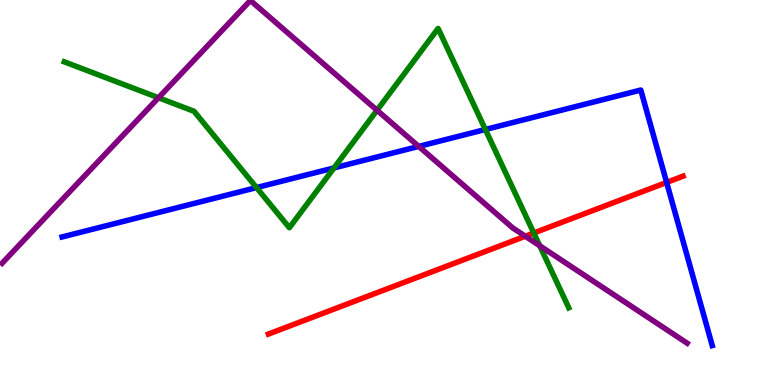[{'lines': ['blue', 'red'], 'intersections': [{'x': 8.6, 'y': 5.26}]}, {'lines': ['green', 'red'], 'intersections': [{'x': 6.89, 'y': 3.95}]}, {'lines': ['purple', 'red'], 'intersections': [{'x': 6.78, 'y': 3.86}]}, {'lines': ['blue', 'green'], 'intersections': [{'x': 3.31, 'y': 5.13}, {'x': 4.31, 'y': 5.64}, {'x': 6.26, 'y': 6.64}]}, {'lines': ['blue', 'purple'], 'intersections': [{'x': 5.4, 'y': 6.2}]}, {'lines': ['green', 'purple'], 'intersections': [{'x': 2.05, 'y': 7.46}, {'x': 4.86, 'y': 7.14}, {'x': 6.96, 'y': 3.62}]}]